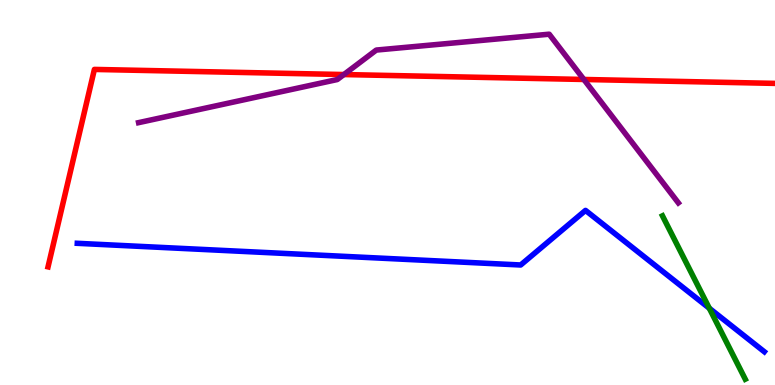[{'lines': ['blue', 'red'], 'intersections': []}, {'lines': ['green', 'red'], 'intersections': []}, {'lines': ['purple', 'red'], 'intersections': [{'x': 4.44, 'y': 8.06}, {'x': 7.53, 'y': 7.94}]}, {'lines': ['blue', 'green'], 'intersections': [{'x': 9.15, 'y': 1.99}]}, {'lines': ['blue', 'purple'], 'intersections': []}, {'lines': ['green', 'purple'], 'intersections': []}]